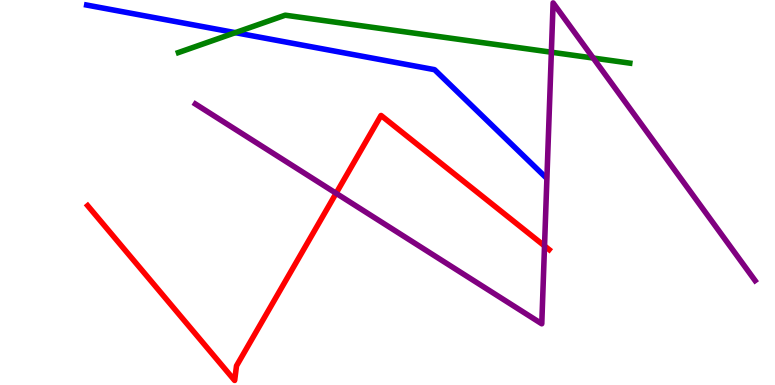[{'lines': ['blue', 'red'], 'intersections': []}, {'lines': ['green', 'red'], 'intersections': []}, {'lines': ['purple', 'red'], 'intersections': [{'x': 4.34, 'y': 4.98}, {'x': 7.03, 'y': 3.61}]}, {'lines': ['blue', 'green'], 'intersections': [{'x': 3.04, 'y': 9.15}]}, {'lines': ['blue', 'purple'], 'intersections': []}, {'lines': ['green', 'purple'], 'intersections': [{'x': 7.11, 'y': 8.64}, {'x': 7.65, 'y': 8.49}]}]